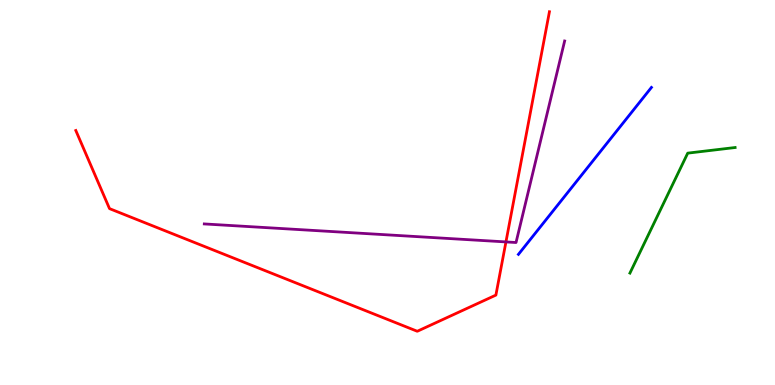[{'lines': ['blue', 'red'], 'intersections': []}, {'lines': ['green', 'red'], 'intersections': []}, {'lines': ['purple', 'red'], 'intersections': [{'x': 6.53, 'y': 3.72}]}, {'lines': ['blue', 'green'], 'intersections': []}, {'lines': ['blue', 'purple'], 'intersections': []}, {'lines': ['green', 'purple'], 'intersections': []}]